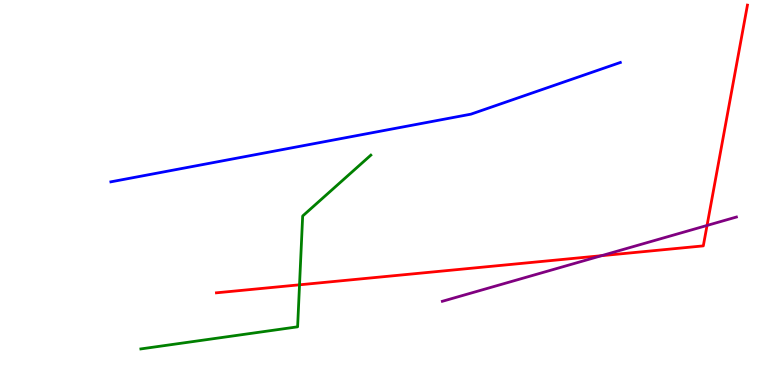[{'lines': ['blue', 'red'], 'intersections': []}, {'lines': ['green', 'red'], 'intersections': [{'x': 3.86, 'y': 2.6}]}, {'lines': ['purple', 'red'], 'intersections': [{'x': 7.76, 'y': 3.36}, {'x': 9.12, 'y': 4.14}]}, {'lines': ['blue', 'green'], 'intersections': []}, {'lines': ['blue', 'purple'], 'intersections': []}, {'lines': ['green', 'purple'], 'intersections': []}]